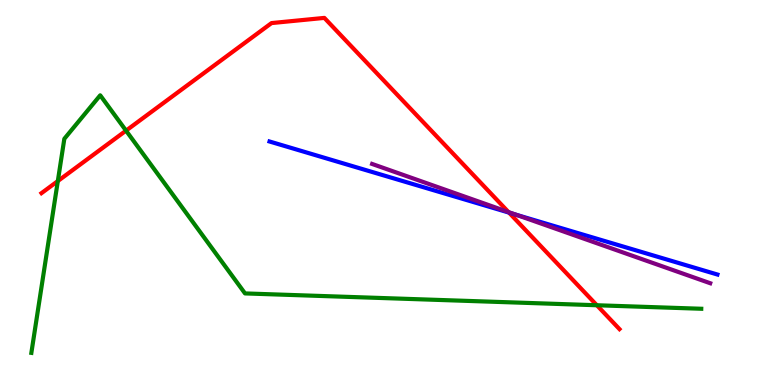[{'lines': ['blue', 'red'], 'intersections': [{'x': 6.57, 'y': 4.48}]}, {'lines': ['green', 'red'], 'intersections': [{'x': 0.746, 'y': 5.3}, {'x': 1.63, 'y': 6.61}, {'x': 7.7, 'y': 2.07}]}, {'lines': ['purple', 'red'], 'intersections': [{'x': 6.56, 'y': 4.49}]}, {'lines': ['blue', 'green'], 'intersections': []}, {'lines': ['blue', 'purple'], 'intersections': [{'x': 6.66, 'y': 4.42}]}, {'lines': ['green', 'purple'], 'intersections': []}]